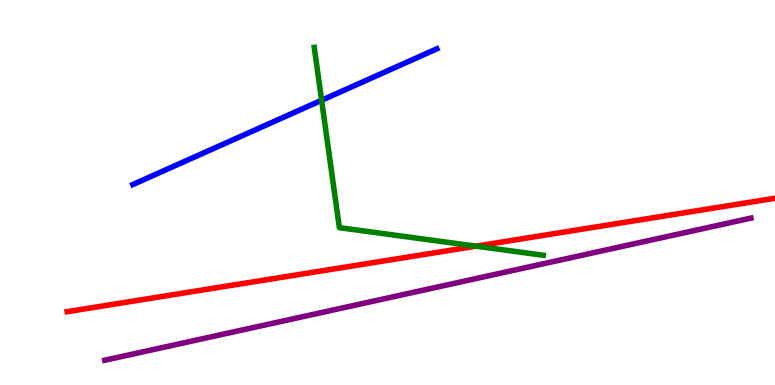[{'lines': ['blue', 'red'], 'intersections': []}, {'lines': ['green', 'red'], 'intersections': [{'x': 6.14, 'y': 3.61}]}, {'lines': ['purple', 'red'], 'intersections': []}, {'lines': ['blue', 'green'], 'intersections': [{'x': 4.15, 'y': 7.4}]}, {'lines': ['blue', 'purple'], 'intersections': []}, {'lines': ['green', 'purple'], 'intersections': []}]